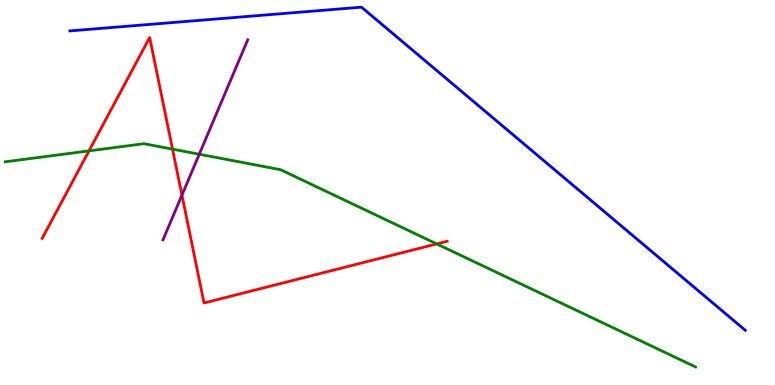[{'lines': ['blue', 'red'], 'intersections': []}, {'lines': ['green', 'red'], 'intersections': [{'x': 1.15, 'y': 6.08}, {'x': 2.23, 'y': 6.13}, {'x': 5.64, 'y': 3.66}]}, {'lines': ['purple', 'red'], 'intersections': [{'x': 2.35, 'y': 4.93}]}, {'lines': ['blue', 'green'], 'intersections': []}, {'lines': ['blue', 'purple'], 'intersections': []}, {'lines': ['green', 'purple'], 'intersections': [{'x': 2.57, 'y': 5.99}]}]